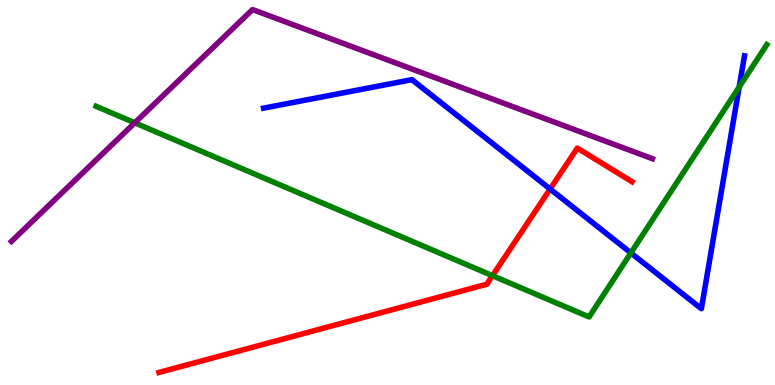[{'lines': ['blue', 'red'], 'intersections': [{'x': 7.1, 'y': 5.09}]}, {'lines': ['green', 'red'], 'intersections': [{'x': 6.35, 'y': 2.84}]}, {'lines': ['purple', 'red'], 'intersections': []}, {'lines': ['blue', 'green'], 'intersections': [{'x': 8.14, 'y': 3.43}, {'x': 9.54, 'y': 7.74}]}, {'lines': ['blue', 'purple'], 'intersections': []}, {'lines': ['green', 'purple'], 'intersections': [{'x': 1.74, 'y': 6.81}]}]